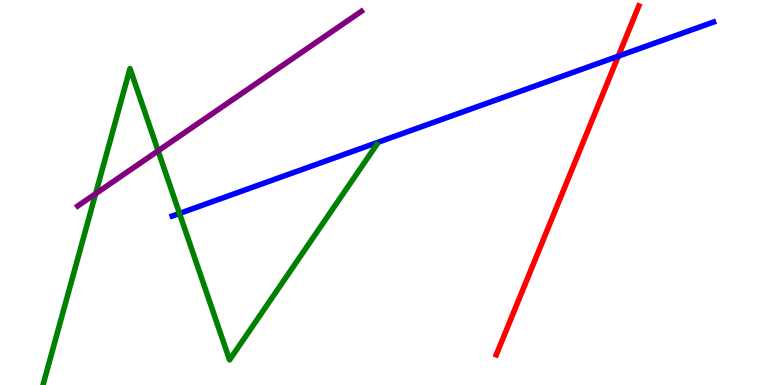[{'lines': ['blue', 'red'], 'intersections': [{'x': 7.98, 'y': 8.54}]}, {'lines': ['green', 'red'], 'intersections': []}, {'lines': ['purple', 'red'], 'intersections': []}, {'lines': ['blue', 'green'], 'intersections': [{'x': 2.32, 'y': 4.46}]}, {'lines': ['blue', 'purple'], 'intersections': []}, {'lines': ['green', 'purple'], 'intersections': [{'x': 1.23, 'y': 4.97}, {'x': 2.04, 'y': 6.08}]}]